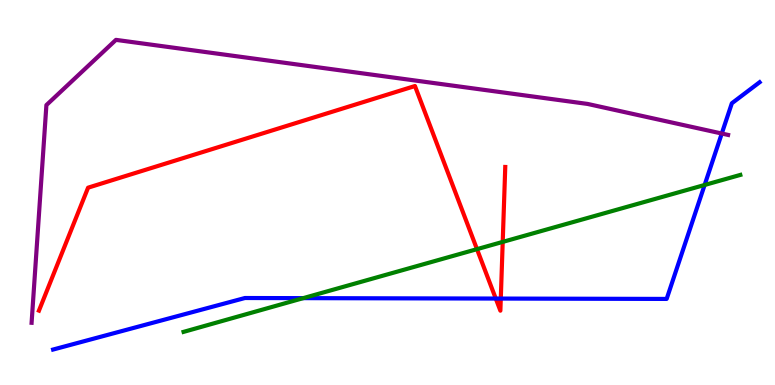[{'lines': ['blue', 'red'], 'intersections': [{'x': 6.4, 'y': 2.25}, {'x': 6.46, 'y': 2.25}]}, {'lines': ['green', 'red'], 'intersections': [{'x': 6.15, 'y': 3.53}, {'x': 6.49, 'y': 3.72}]}, {'lines': ['purple', 'red'], 'intersections': []}, {'lines': ['blue', 'green'], 'intersections': [{'x': 3.91, 'y': 2.26}, {'x': 9.09, 'y': 5.2}]}, {'lines': ['blue', 'purple'], 'intersections': [{'x': 9.31, 'y': 6.53}]}, {'lines': ['green', 'purple'], 'intersections': []}]